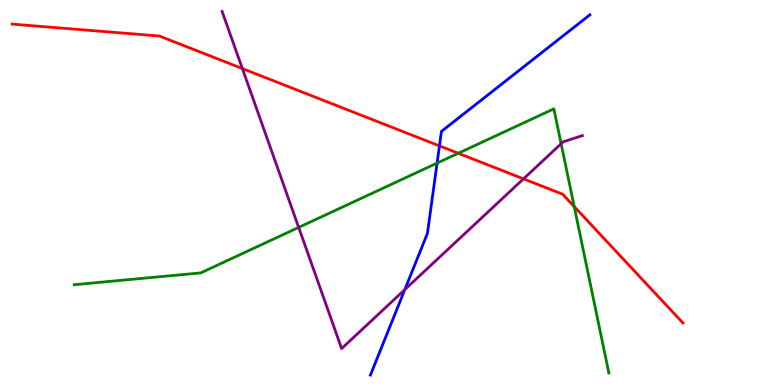[{'lines': ['blue', 'red'], 'intersections': [{'x': 5.67, 'y': 6.21}]}, {'lines': ['green', 'red'], 'intersections': [{'x': 5.91, 'y': 6.02}, {'x': 7.41, 'y': 4.63}]}, {'lines': ['purple', 'red'], 'intersections': [{'x': 3.13, 'y': 8.22}, {'x': 6.75, 'y': 5.35}]}, {'lines': ['blue', 'green'], 'intersections': [{'x': 5.64, 'y': 5.76}]}, {'lines': ['blue', 'purple'], 'intersections': [{'x': 5.22, 'y': 2.48}]}, {'lines': ['green', 'purple'], 'intersections': [{'x': 3.85, 'y': 4.09}, {'x': 7.24, 'y': 6.27}]}]